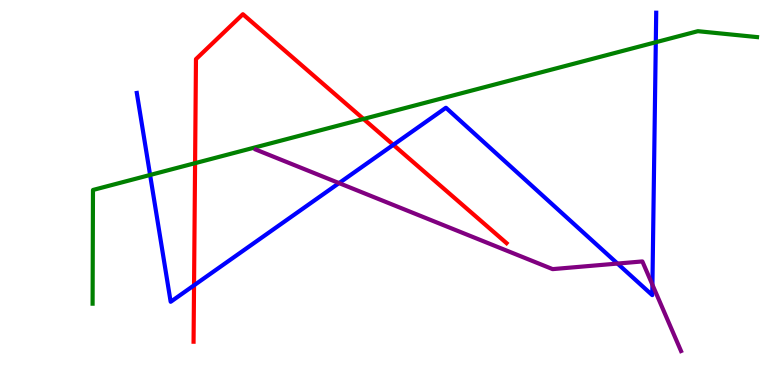[{'lines': ['blue', 'red'], 'intersections': [{'x': 2.5, 'y': 2.59}, {'x': 5.08, 'y': 6.24}]}, {'lines': ['green', 'red'], 'intersections': [{'x': 2.52, 'y': 5.76}, {'x': 4.69, 'y': 6.91}]}, {'lines': ['purple', 'red'], 'intersections': []}, {'lines': ['blue', 'green'], 'intersections': [{'x': 1.94, 'y': 5.46}, {'x': 8.46, 'y': 8.9}]}, {'lines': ['blue', 'purple'], 'intersections': [{'x': 4.37, 'y': 5.24}, {'x': 7.97, 'y': 3.15}, {'x': 8.42, 'y': 2.6}]}, {'lines': ['green', 'purple'], 'intersections': []}]